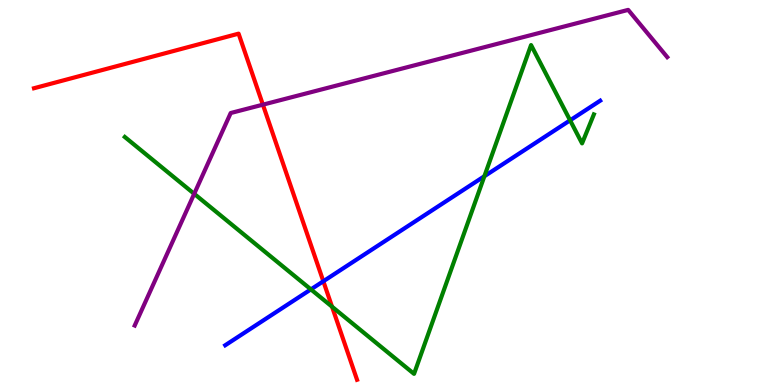[{'lines': ['blue', 'red'], 'intersections': [{'x': 4.17, 'y': 2.69}]}, {'lines': ['green', 'red'], 'intersections': [{'x': 4.28, 'y': 2.03}]}, {'lines': ['purple', 'red'], 'intersections': [{'x': 3.39, 'y': 7.28}]}, {'lines': ['blue', 'green'], 'intersections': [{'x': 4.01, 'y': 2.48}, {'x': 6.25, 'y': 5.42}, {'x': 7.36, 'y': 6.87}]}, {'lines': ['blue', 'purple'], 'intersections': []}, {'lines': ['green', 'purple'], 'intersections': [{'x': 2.51, 'y': 4.97}]}]